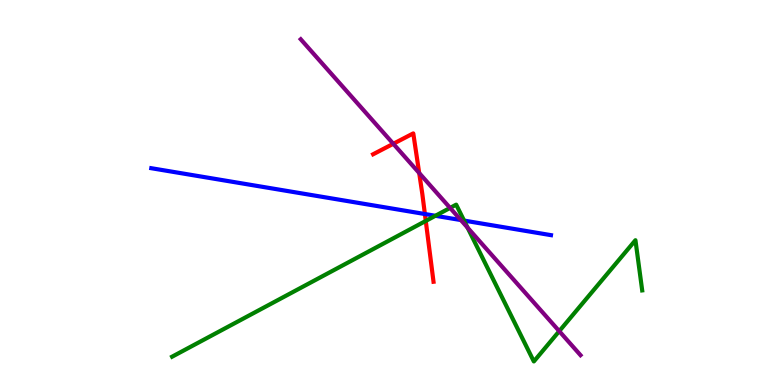[{'lines': ['blue', 'red'], 'intersections': [{'x': 5.48, 'y': 4.44}]}, {'lines': ['green', 'red'], 'intersections': [{'x': 5.49, 'y': 4.26}]}, {'lines': ['purple', 'red'], 'intersections': [{'x': 5.07, 'y': 6.27}, {'x': 5.41, 'y': 5.51}]}, {'lines': ['blue', 'green'], 'intersections': [{'x': 5.62, 'y': 4.4}, {'x': 5.99, 'y': 4.27}]}, {'lines': ['blue', 'purple'], 'intersections': [{'x': 5.95, 'y': 4.28}]}, {'lines': ['green', 'purple'], 'intersections': [{'x': 5.81, 'y': 4.6}, {'x': 6.03, 'y': 4.09}, {'x': 7.22, 'y': 1.4}]}]